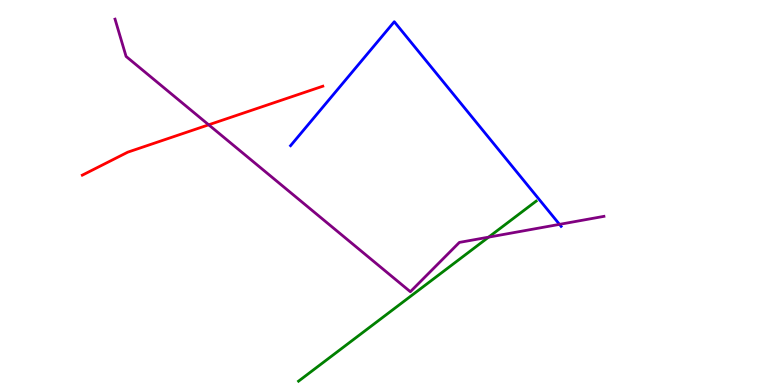[{'lines': ['blue', 'red'], 'intersections': []}, {'lines': ['green', 'red'], 'intersections': []}, {'lines': ['purple', 'red'], 'intersections': [{'x': 2.69, 'y': 6.76}]}, {'lines': ['blue', 'green'], 'intersections': []}, {'lines': ['blue', 'purple'], 'intersections': [{'x': 7.22, 'y': 4.17}]}, {'lines': ['green', 'purple'], 'intersections': [{'x': 6.3, 'y': 3.84}]}]